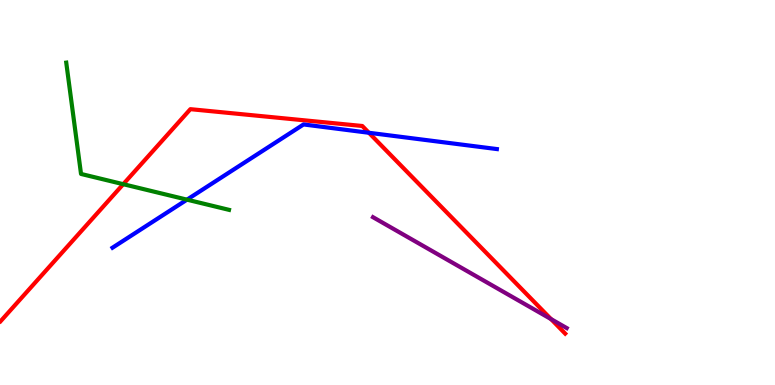[{'lines': ['blue', 'red'], 'intersections': [{'x': 4.76, 'y': 6.55}]}, {'lines': ['green', 'red'], 'intersections': [{'x': 1.59, 'y': 5.22}]}, {'lines': ['purple', 'red'], 'intersections': [{'x': 7.11, 'y': 1.71}]}, {'lines': ['blue', 'green'], 'intersections': [{'x': 2.41, 'y': 4.81}]}, {'lines': ['blue', 'purple'], 'intersections': []}, {'lines': ['green', 'purple'], 'intersections': []}]